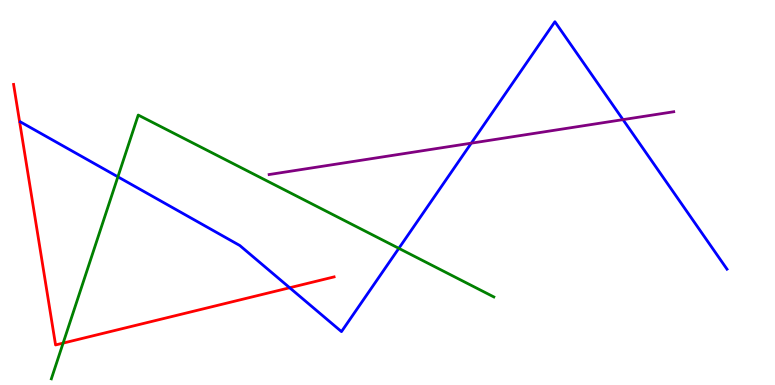[{'lines': ['blue', 'red'], 'intersections': [{'x': 3.74, 'y': 2.53}]}, {'lines': ['green', 'red'], 'intersections': [{'x': 0.814, 'y': 1.09}]}, {'lines': ['purple', 'red'], 'intersections': []}, {'lines': ['blue', 'green'], 'intersections': [{'x': 1.52, 'y': 5.41}, {'x': 5.15, 'y': 3.55}]}, {'lines': ['blue', 'purple'], 'intersections': [{'x': 6.08, 'y': 6.28}, {'x': 8.04, 'y': 6.89}]}, {'lines': ['green', 'purple'], 'intersections': []}]